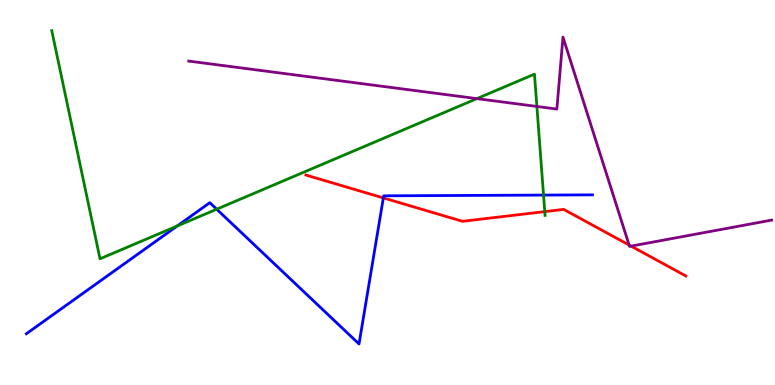[{'lines': ['blue', 'red'], 'intersections': [{'x': 4.95, 'y': 4.86}]}, {'lines': ['green', 'red'], 'intersections': [{'x': 7.03, 'y': 4.5}]}, {'lines': ['purple', 'red'], 'intersections': [{'x': 8.12, 'y': 3.64}, {'x': 8.14, 'y': 3.61}]}, {'lines': ['blue', 'green'], 'intersections': [{'x': 2.29, 'y': 4.13}, {'x': 2.8, 'y': 4.57}, {'x': 7.01, 'y': 4.93}]}, {'lines': ['blue', 'purple'], 'intersections': []}, {'lines': ['green', 'purple'], 'intersections': [{'x': 6.15, 'y': 7.44}, {'x': 6.93, 'y': 7.24}]}]